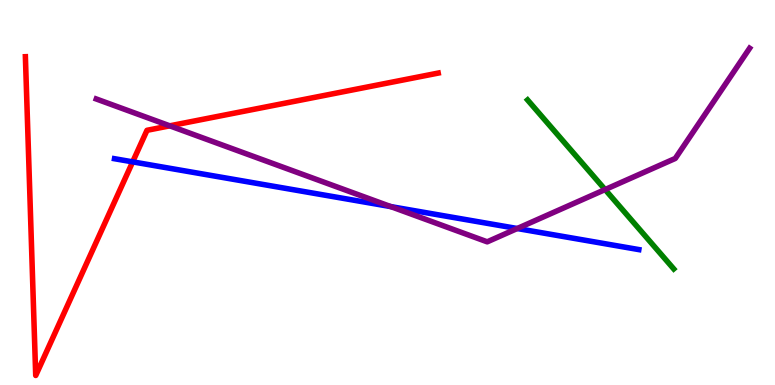[{'lines': ['blue', 'red'], 'intersections': [{'x': 1.71, 'y': 5.8}]}, {'lines': ['green', 'red'], 'intersections': []}, {'lines': ['purple', 'red'], 'intersections': [{'x': 2.19, 'y': 6.73}]}, {'lines': ['blue', 'green'], 'intersections': []}, {'lines': ['blue', 'purple'], 'intersections': [{'x': 5.04, 'y': 4.63}, {'x': 6.67, 'y': 4.06}]}, {'lines': ['green', 'purple'], 'intersections': [{'x': 7.81, 'y': 5.08}]}]